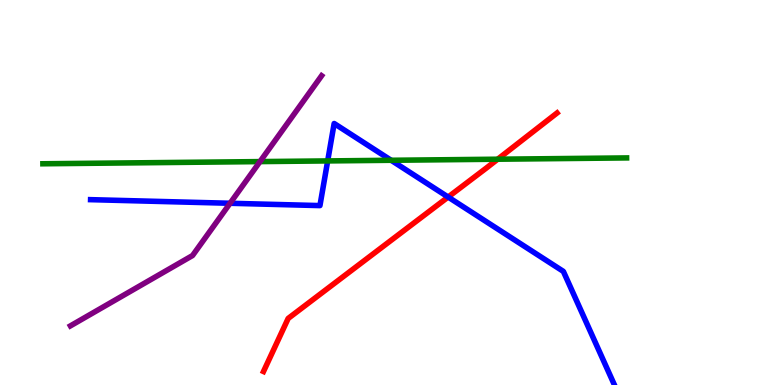[{'lines': ['blue', 'red'], 'intersections': [{'x': 5.78, 'y': 4.88}]}, {'lines': ['green', 'red'], 'intersections': [{'x': 6.42, 'y': 5.86}]}, {'lines': ['purple', 'red'], 'intersections': []}, {'lines': ['blue', 'green'], 'intersections': [{'x': 4.23, 'y': 5.82}, {'x': 5.05, 'y': 5.84}]}, {'lines': ['blue', 'purple'], 'intersections': [{'x': 2.97, 'y': 4.72}]}, {'lines': ['green', 'purple'], 'intersections': [{'x': 3.35, 'y': 5.8}]}]